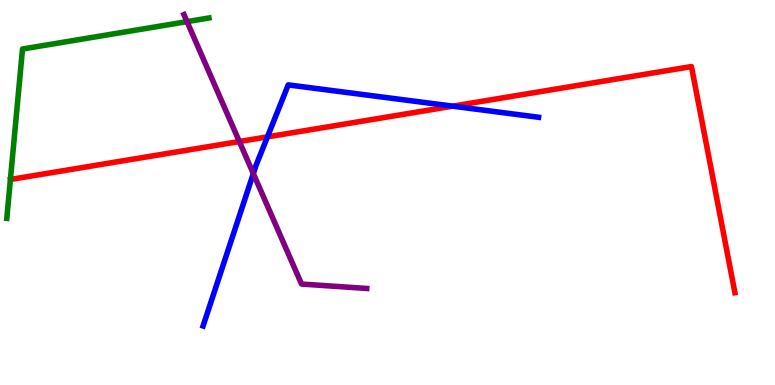[{'lines': ['blue', 'red'], 'intersections': [{'x': 3.45, 'y': 6.45}, {'x': 5.84, 'y': 7.24}]}, {'lines': ['green', 'red'], 'intersections': []}, {'lines': ['purple', 'red'], 'intersections': [{'x': 3.09, 'y': 6.32}]}, {'lines': ['blue', 'green'], 'intersections': []}, {'lines': ['blue', 'purple'], 'intersections': [{'x': 3.27, 'y': 5.49}]}, {'lines': ['green', 'purple'], 'intersections': [{'x': 2.41, 'y': 9.44}]}]